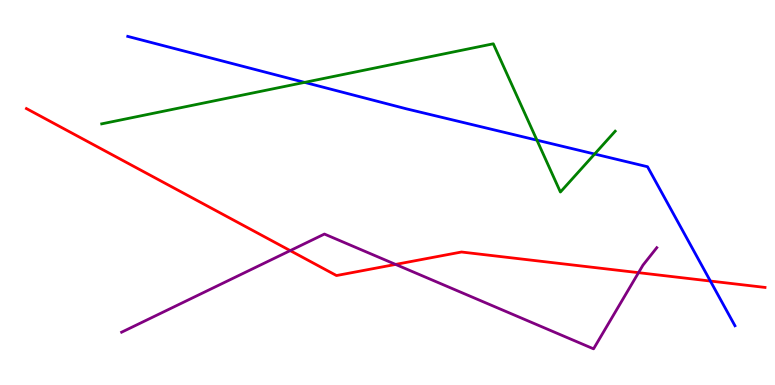[{'lines': ['blue', 'red'], 'intersections': [{'x': 9.17, 'y': 2.7}]}, {'lines': ['green', 'red'], 'intersections': []}, {'lines': ['purple', 'red'], 'intersections': [{'x': 3.74, 'y': 3.49}, {'x': 5.1, 'y': 3.13}, {'x': 8.24, 'y': 2.92}]}, {'lines': ['blue', 'green'], 'intersections': [{'x': 3.93, 'y': 7.86}, {'x': 6.93, 'y': 6.36}, {'x': 7.67, 'y': 6.0}]}, {'lines': ['blue', 'purple'], 'intersections': []}, {'lines': ['green', 'purple'], 'intersections': []}]